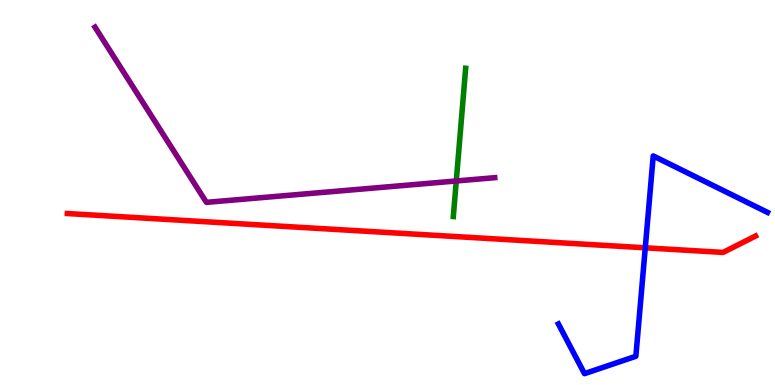[{'lines': ['blue', 'red'], 'intersections': [{'x': 8.33, 'y': 3.56}]}, {'lines': ['green', 'red'], 'intersections': []}, {'lines': ['purple', 'red'], 'intersections': []}, {'lines': ['blue', 'green'], 'intersections': []}, {'lines': ['blue', 'purple'], 'intersections': []}, {'lines': ['green', 'purple'], 'intersections': [{'x': 5.89, 'y': 5.3}]}]